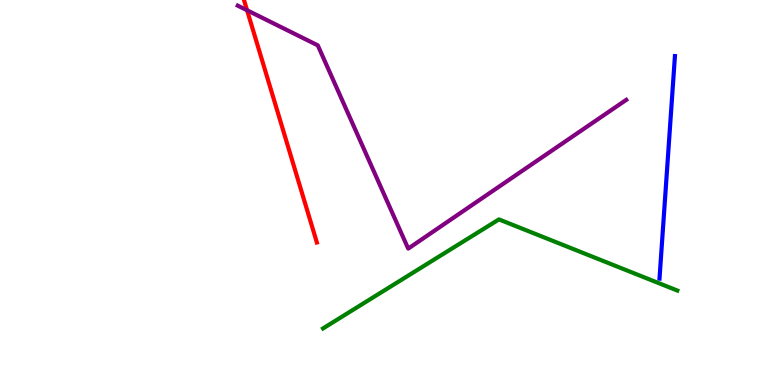[{'lines': ['blue', 'red'], 'intersections': []}, {'lines': ['green', 'red'], 'intersections': []}, {'lines': ['purple', 'red'], 'intersections': [{'x': 3.19, 'y': 9.73}]}, {'lines': ['blue', 'green'], 'intersections': []}, {'lines': ['blue', 'purple'], 'intersections': []}, {'lines': ['green', 'purple'], 'intersections': []}]